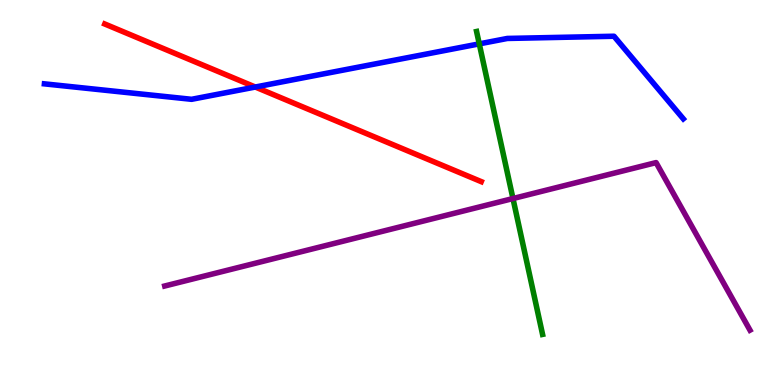[{'lines': ['blue', 'red'], 'intersections': [{'x': 3.29, 'y': 7.74}]}, {'lines': ['green', 'red'], 'intersections': []}, {'lines': ['purple', 'red'], 'intersections': []}, {'lines': ['blue', 'green'], 'intersections': [{'x': 6.18, 'y': 8.86}]}, {'lines': ['blue', 'purple'], 'intersections': []}, {'lines': ['green', 'purple'], 'intersections': [{'x': 6.62, 'y': 4.84}]}]